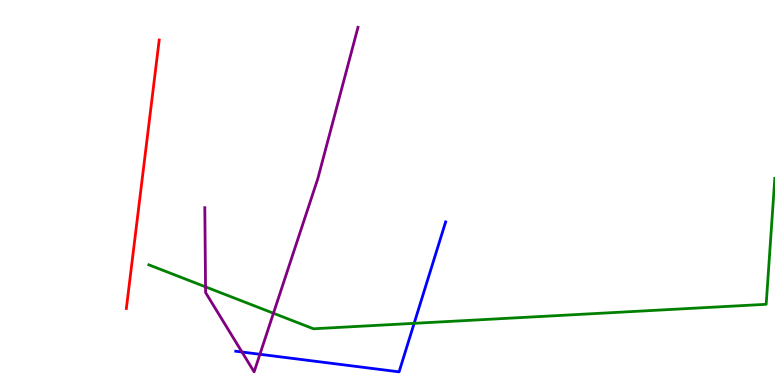[{'lines': ['blue', 'red'], 'intersections': []}, {'lines': ['green', 'red'], 'intersections': []}, {'lines': ['purple', 'red'], 'intersections': []}, {'lines': ['blue', 'green'], 'intersections': [{'x': 5.34, 'y': 1.6}]}, {'lines': ['blue', 'purple'], 'intersections': [{'x': 3.12, 'y': 0.857}, {'x': 3.35, 'y': 0.798}]}, {'lines': ['green', 'purple'], 'intersections': [{'x': 2.65, 'y': 2.55}, {'x': 3.53, 'y': 1.86}]}]